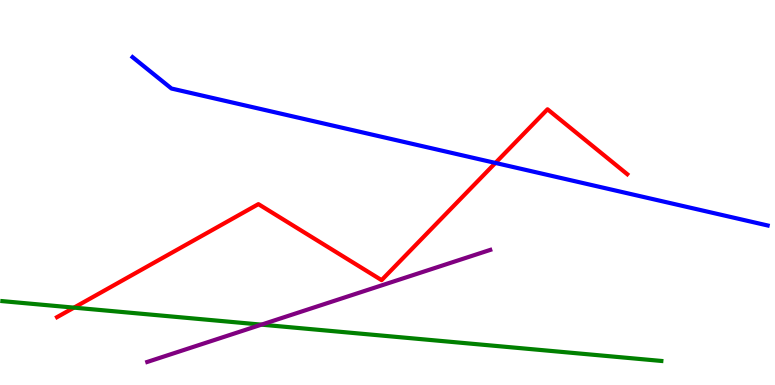[{'lines': ['blue', 'red'], 'intersections': [{'x': 6.39, 'y': 5.77}]}, {'lines': ['green', 'red'], 'intersections': [{'x': 0.955, 'y': 2.01}]}, {'lines': ['purple', 'red'], 'intersections': []}, {'lines': ['blue', 'green'], 'intersections': []}, {'lines': ['blue', 'purple'], 'intersections': []}, {'lines': ['green', 'purple'], 'intersections': [{'x': 3.37, 'y': 1.57}]}]